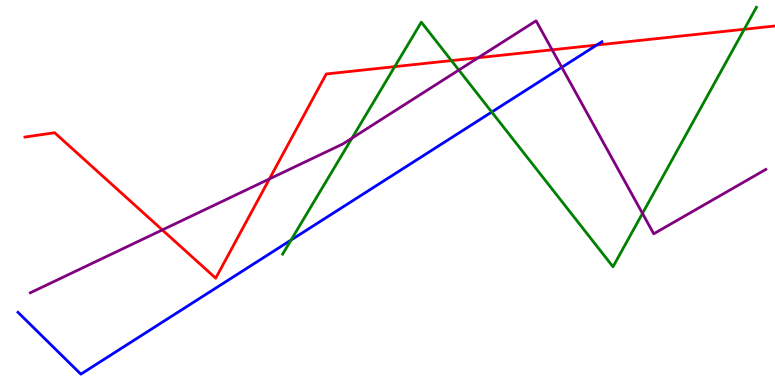[{'lines': ['blue', 'red'], 'intersections': [{'x': 7.7, 'y': 8.83}]}, {'lines': ['green', 'red'], 'intersections': [{'x': 5.09, 'y': 8.27}, {'x': 5.82, 'y': 8.43}, {'x': 9.6, 'y': 9.24}]}, {'lines': ['purple', 'red'], 'intersections': [{'x': 2.09, 'y': 4.03}, {'x': 3.48, 'y': 5.35}, {'x': 6.17, 'y': 8.5}, {'x': 7.12, 'y': 8.71}]}, {'lines': ['blue', 'green'], 'intersections': [{'x': 3.76, 'y': 3.76}, {'x': 6.34, 'y': 7.09}]}, {'lines': ['blue', 'purple'], 'intersections': [{'x': 7.25, 'y': 8.25}]}, {'lines': ['green', 'purple'], 'intersections': [{'x': 4.54, 'y': 6.41}, {'x': 5.92, 'y': 8.18}, {'x': 8.29, 'y': 4.46}]}]